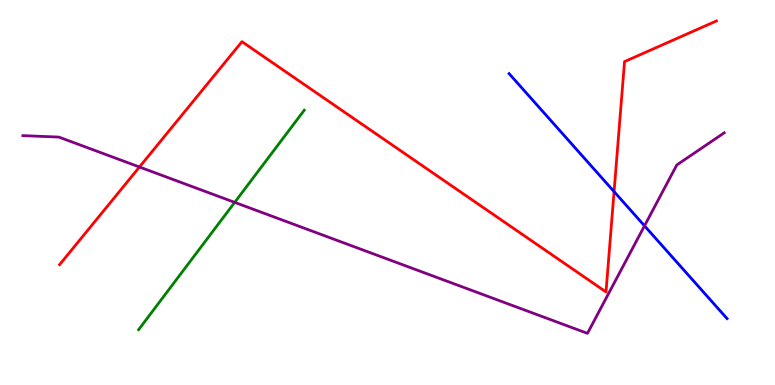[{'lines': ['blue', 'red'], 'intersections': [{'x': 7.92, 'y': 5.02}]}, {'lines': ['green', 'red'], 'intersections': []}, {'lines': ['purple', 'red'], 'intersections': [{'x': 1.8, 'y': 5.66}]}, {'lines': ['blue', 'green'], 'intersections': []}, {'lines': ['blue', 'purple'], 'intersections': [{'x': 8.32, 'y': 4.13}]}, {'lines': ['green', 'purple'], 'intersections': [{'x': 3.03, 'y': 4.74}]}]